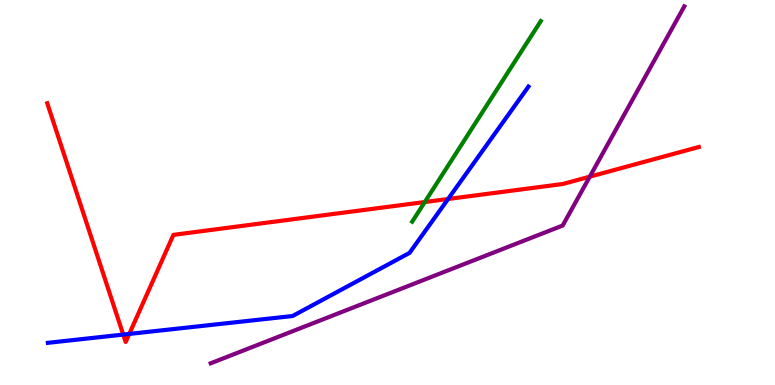[{'lines': ['blue', 'red'], 'intersections': [{'x': 1.59, 'y': 1.31}, {'x': 1.67, 'y': 1.33}, {'x': 5.78, 'y': 4.83}]}, {'lines': ['green', 'red'], 'intersections': [{'x': 5.48, 'y': 4.75}]}, {'lines': ['purple', 'red'], 'intersections': [{'x': 7.61, 'y': 5.41}]}, {'lines': ['blue', 'green'], 'intersections': []}, {'lines': ['blue', 'purple'], 'intersections': []}, {'lines': ['green', 'purple'], 'intersections': []}]